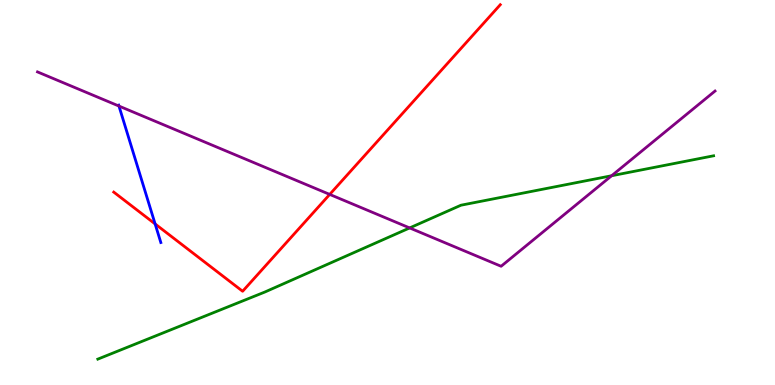[{'lines': ['blue', 'red'], 'intersections': [{'x': 2.0, 'y': 4.18}]}, {'lines': ['green', 'red'], 'intersections': []}, {'lines': ['purple', 'red'], 'intersections': [{'x': 4.25, 'y': 4.95}]}, {'lines': ['blue', 'green'], 'intersections': []}, {'lines': ['blue', 'purple'], 'intersections': [{'x': 1.53, 'y': 7.25}]}, {'lines': ['green', 'purple'], 'intersections': [{'x': 5.29, 'y': 4.08}, {'x': 7.89, 'y': 5.44}]}]